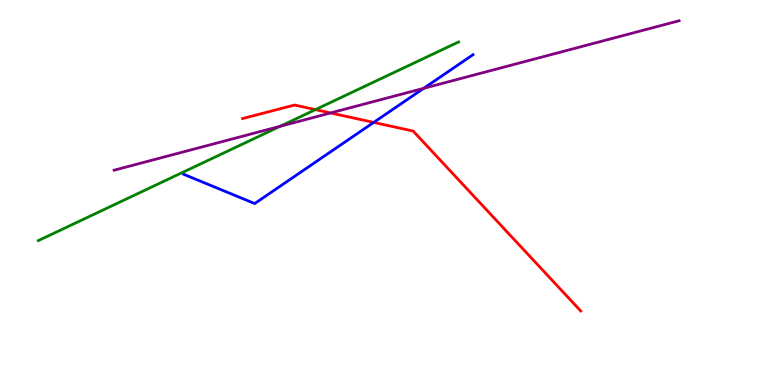[{'lines': ['blue', 'red'], 'intersections': [{'x': 4.82, 'y': 6.82}]}, {'lines': ['green', 'red'], 'intersections': [{'x': 4.07, 'y': 7.15}]}, {'lines': ['purple', 'red'], 'intersections': [{'x': 4.27, 'y': 7.07}]}, {'lines': ['blue', 'green'], 'intersections': []}, {'lines': ['blue', 'purple'], 'intersections': [{'x': 5.47, 'y': 7.71}]}, {'lines': ['green', 'purple'], 'intersections': [{'x': 3.62, 'y': 6.72}]}]